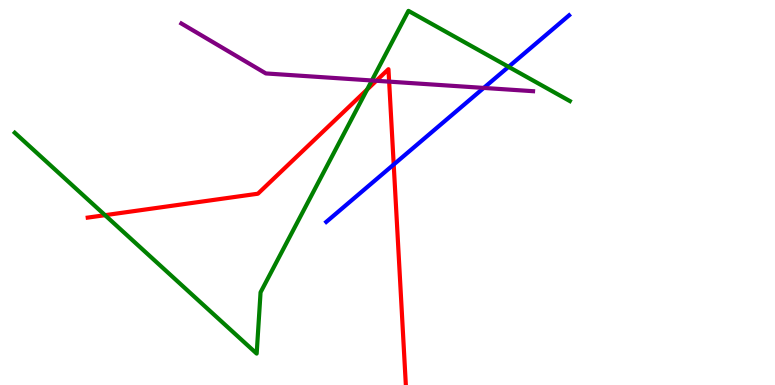[{'lines': ['blue', 'red'], 'intersections': [{'x': 5.08, 'y': 5.73}]}, {'lines': ['green', 'red'], 'intersections': [{'x': 1.36, 'y': 4.41}, {'x': 4.74, 'y': 7.67}]}, {'lines': ['purple', 'red'], 'intersections': [{'x': 4.86, 'y': 7.9}, {'x': 5.02, 'y': 7.88}]}, {'lines': ['blue', 'green'], 'intersections': [{'x': 6.56, 'y': 8.26}]}, {'lines': ['blue', 'purple'], 'intersections': [{'x': 6.24, 'y': 7.72}]}, {'lines': ['green', 'purple'], 'intersections': [{'x': 4.8, 'y': 7.91}]}]